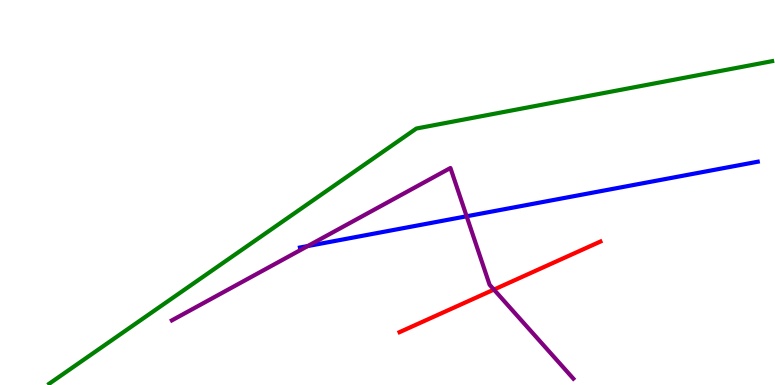[{'lines': ['blue', 'red'], 'intersections': []}, {'lines': ['green', 'red'], 'intersections': []}, {'lines': ['purple', 'red'], 'intersections': [{'x': 6.37, 'y': 2.48}]}, {'lines': ['blue', 'green'], 'intersections': []}, {'lines': ['blue', 'purple'], 'intersections': [{'x': 3.97, 'y': 3.61}, {'x': 6.02, 'y': 4.38}]}, {'lines': ['green', 'purple'], 'intersections': []}]